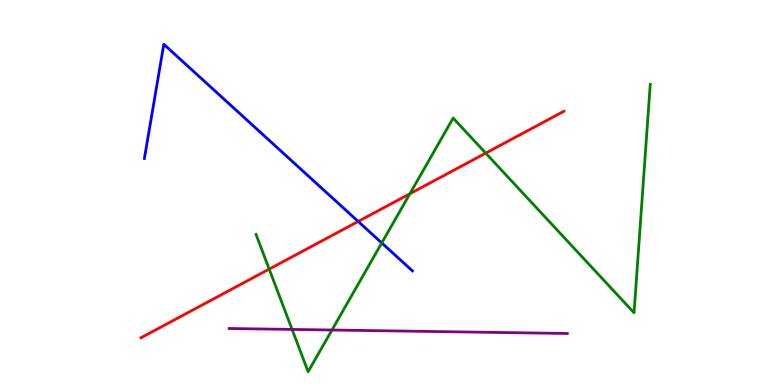[{'lines': ['blue', 'red'], 'intersections': [{'x': 4.62, 'y': 4.25}]}, {'lines': ['green', 'red'], 'intersections': [{'x': 3.47, 'y': 3.01}, {'x': 5.29, 'y': 4.97}, {'x': 6.27, 'y': 6.02}]}, {'lines': ['purple', 'red'], 'intersections': []}, {'lines': ['blue', 'green'], 'intersections': [{'x': 4.93, 'y': 3.69}]}, {'lines': ['blue', 'purple'], 'intersections': []}, {'lines': ['green', 'purple'], 'intersections': [{'x': 3.77, 'y': 1.44}, {'x': 4.28, 'y': 1.43}]}]